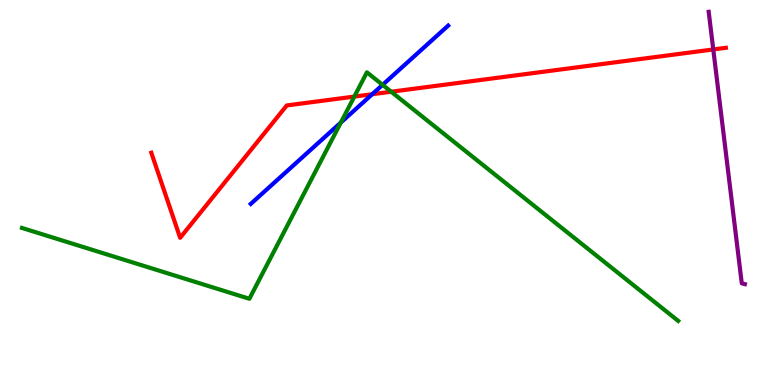[{'lines': ['blue', 'red'], 'intersections': [{'x': 4.8, 'y': 7.55}]}, {'lines': ['green', 'red'], 'intersections': [{'x': 4.57, 'y': 7.49}, {'x': 5.05, 'y': 7.62}]}, {'lines': ['purple', 'red'], 'intersections': [{'x': 9.2, 'y': 8.72}]}, {'lines': ['blue', 'green'], 'intersections': [{'x': 4.4, 'y': 6.82}, {'x': 4.94, 'y': 7.8}]}, {'lines': ['blue', 'purple'], 'intersections': []}, {'lines': ['green', 'purple'], 'intersections': []}]